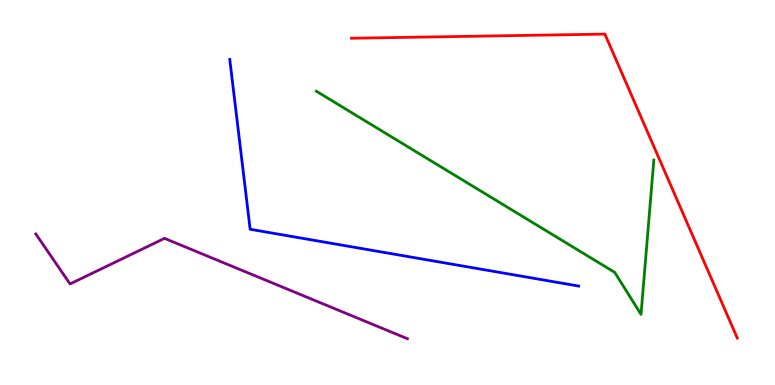[{'lines': ['blue', 'red'], 'intersections': []}, {'lines': ['green', 'red'], 'intersections': []}, {'lines': ['purple', 'red'], 'intersections': []}, {'lines': ['blue', 'green'], 'intersections': []}, {'lines': ['blue', 'purple'], 'intersections': []}, {'lines': ['green', 'purple'], 'intersections': []}]